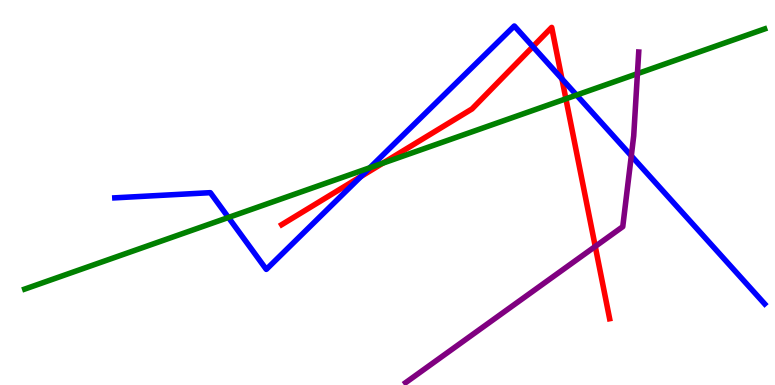[{'lines': ['blue', 'red'], 'intersections': [{'x': 4.66, 'y': 5.42}, {'x': 6.88, 'y': 8.79}, {'x': 7.25, 'y': 7.95}]}, {'lines': ['green', 'red'], 'intersections': [{'x': 4.94, 'y': 5.76}, {'x': 7.3, 'y': 7.43}]}, {'lines': ['purple', 'red'], 'intersections': [{'x': 7.68, 'y': 3.6}]}, {'lines': ['blue', 'green'], 'intersections': [{'x': 2.95, 'y': 4.35}, {'x': 4.77, 'y': 5.64}, {'x': 7.44, 'y': 7.53}]}, {'lines': ['blue', 'purple'], 'intersections': [{'x': 8.15, 'y': 5.95}]}, {'lines': ['green', 'purple'], 'intersections': [{'x': 8.22, 'y': 8.09}]}]